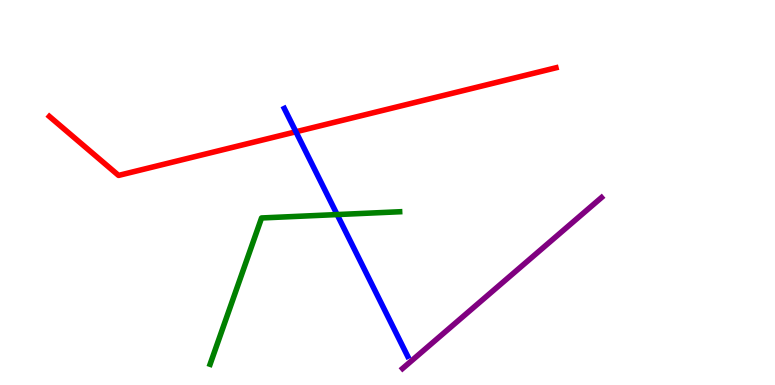[{'lines': ['blue', 'red'], 'intersections': [{'x': 3.82, 'y': 6.58}]}, {'lines': ['green', 'red'], 'intersections': []}, {'lines': ['purple', 'red'], 'intersections': []}, {'lines': ['blue', 'green'], 'intersections': [{'x': 4.35, 'y': 4.43}]}, {'lines': ['blue', 'purple'], 'intersections': []}, {'lines': ['green', 'purple'], 'intersections': []}]